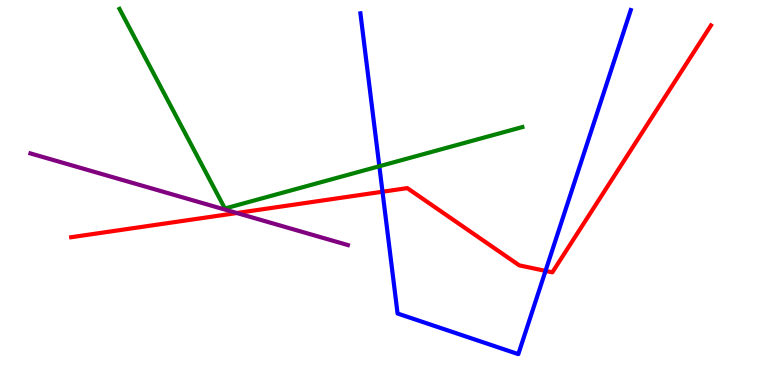[{'lines': ['blue', 'red'], 'intersections': [{'x': 4.94, 'y': 5.02}, {'x': 7.04, 'y': 2.96}]}, {'lines': ['green', 'red'], 'intersections': []}, {'lines': ['purple', 'red'], 'intersections': [{'x': 3.06, 'y': 4.47}]}, {'lines': ['blue', 'green'], 'intersections': [{'x': 4.89, 'y': 5.68}]}, {'lines': ['blue', 'purple'], 'intersections': []}, {'lines': ['green', 'purple'], 'intersections': []}]